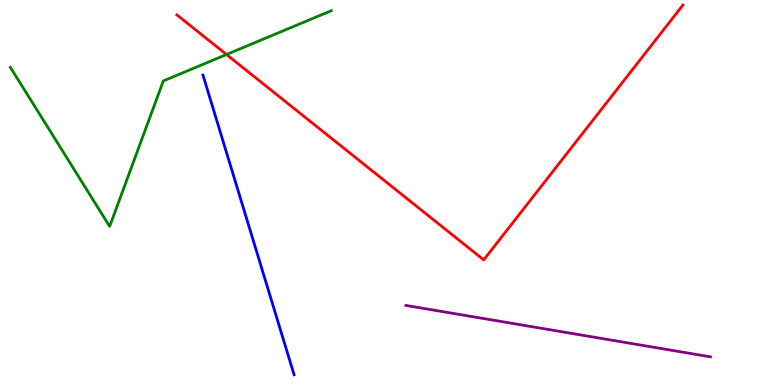[{'lines': ['blue', 'red'], 'intersections': []}, {'lines': ['green', 'red'], 'intersections': [{'x': 2.92, 'y': 8.58}]}, {'lines': ['purple', 'red'], 'intersections': []}, {'lines': ['blue', 'green'], 'intersections': []}, {'lines': ['blue', 'purple'], 'intersections': []}, {'lines': ['green', 'purple'], 'intersections': []}]